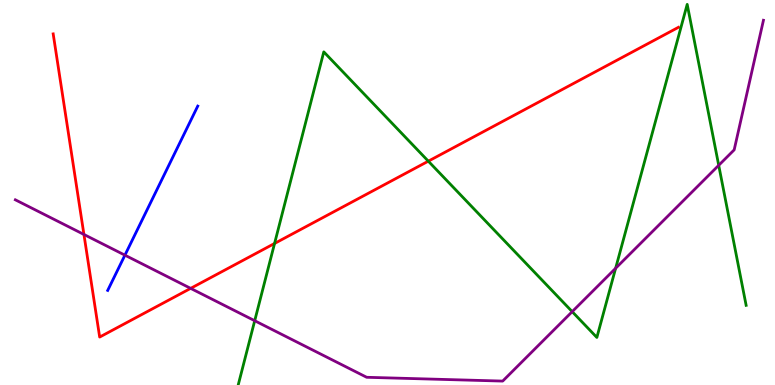[{'lines': ['blue', 'red'], 'intersections': []}, {'lines': ['green', 'red'], 'intersections': [{'x': 3.54, 'y': 3.68}, {'x': 5.53, 'y': 5.81}]}, {'lines': ['purple', 'red'], 'intersections': [{'x': 1.08, 'y': 3.91}, {'x': 2.46, 'y': 2.51}]}, {'lines': ['blue', 'green'], 'intersections': []}, {'lines': ['blue', 'purple'], 'intersections': [{'x': 1.61, 'y': 3.37}]}, {'lines': ['green', 'purple'], 'intersections': [{'x': 3.29, 'y': 1.67}, {'x': 7.38, 'y': 1.91}, {'x': 7.94, 'y': 3.03}, {'x': 9.27, 'y': 5.71}]}]